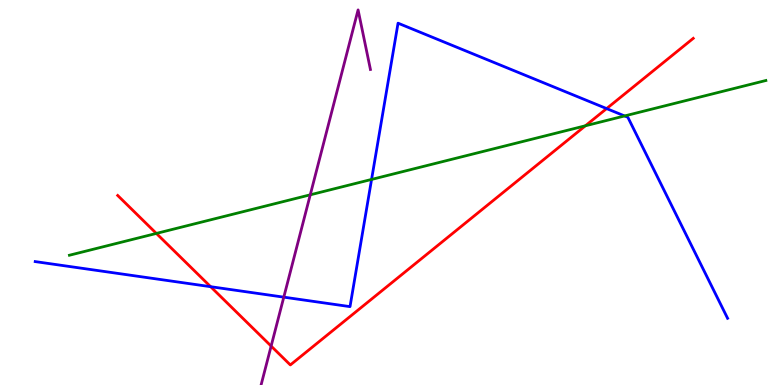[{'lines': ['blue', 'red'], 'intersections': [{'x': 2.72, 'y': 2.55}, {'x': 7.83, 'y': 7.18}]}, {'lines': ['green', 'red'], 'intersections': [{'x': 2.02, 'y': 3.94}, {'x': 7.55, 'y': 6.73}]}, {'lines': ['purple', 'red'], 'intersections': [{'x': 3.5, 'y': 1.01}]}, {'lines': ['blue', 'green'], 'intersections': [{'x': 4.79, 'y': 5.34}, {'x': 8.06, 'y': 6.99}]}, {'lines': ['blue', 'purple'], 'intersections': [{'x': 3.66, 'y': 2.28}]}, {'lines': ['green', 'purple'], 'intersections': [{'x': 4.0, 'y': 4.94}]}]